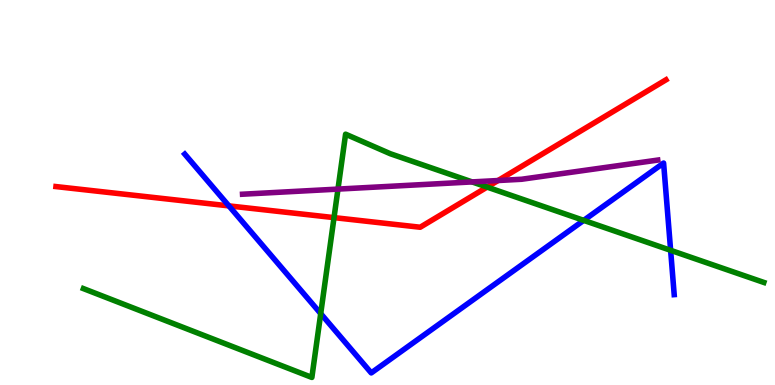[{'lines': ['blue', 'red'], 'intersections': [{'x': 2.95, 'y': 4.65}]}, {'lines': ['green', 'red'], 'intersections': [{'x': 4.31, 'y': 4.35}, {'x': 6.29, 'y': 5.14}]}, {'lines': ['purple', 'red'], 'intersections': [{'x': 6.43, 'y': 5.31}]}, {'lines': ['blue', 'green'], 'intersections': [{'x': 4.14, 'y': 1.85}, {'x': 7.53, 'y': 4.28}, {'x': 8.65, 'y': 3.5}]}, {'lines': ['blue', 'purple'], 'intersections': []}, {'lines': ['green', 'purple'], 'intersections': [{'x': 4.36, 'y': 5.09}, {'x': 6.09, 'y': 5.27}]}]